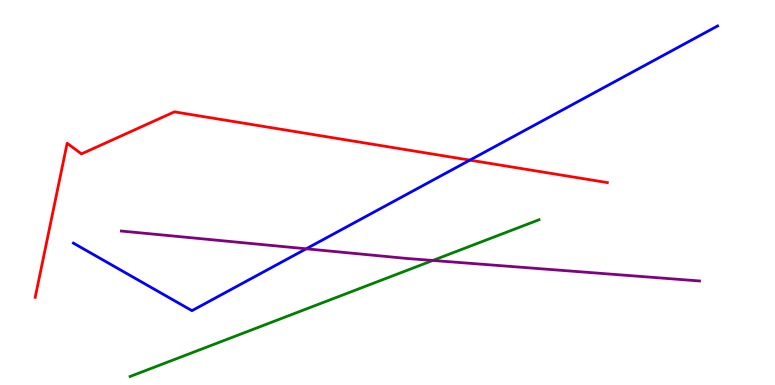[{'lines': ['blue', 'red'], 'intersections': [{'x': 6.06, 'y': 5.84}]}, {'lines': ['green', 'red'], 'intersections': []}, {'lines': ['purple', 'red'], 'intersections': []}, {'lines': ['blue', 'green'], 'intersections': []}, {'lines': ['blue', 'purple'], 'intersections': [{'x': 3.95, 'y': 3.54}]}, {'lines': ['green', 'purple'], 'intersections': [{'x': 5.59, 'y': 3.23}]}]